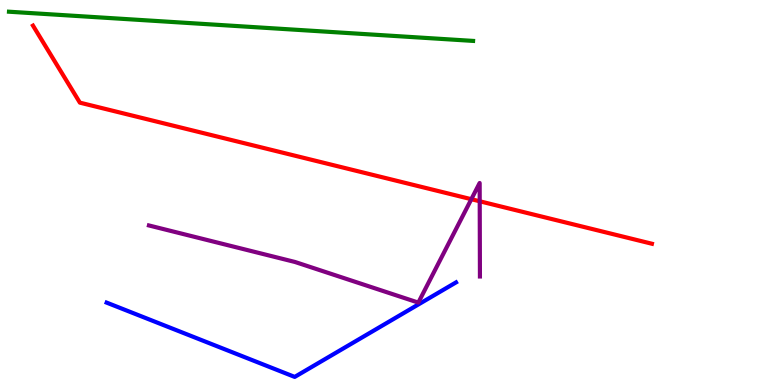[{'lines': ['blue', 'red'], 'intersections': []}, {'lines': ['green', 'red'], 'intersections': []}, {'lines': ['purple', 'red'], 'intersections': [{'x': 6.08, 'y': 4.83}, {'x': 6.19, 'y': 4.77}]}, {'lines': ['blue', 'green'], 'intersections': []}, {'lines': ['blue', 'purple'], 'intersections': []}, {'lines': ['green', 'purple'], 'intersections': []}]